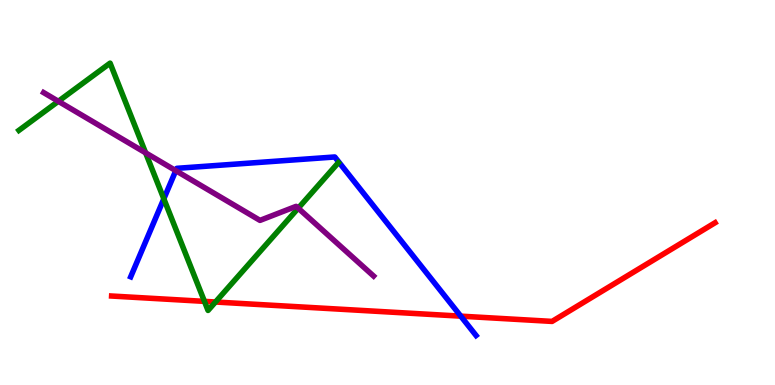[{'lines': ['blue', 'red'], 'intersections': [{'x': 5.95, 'y': 1.79}]}, {'lines': ['green', 'red'], 'intersections': [{'x': 2.64, 'y': 2.17}, {'x': 2.78, 'y': 2.16}]}, {'lines': ['purple', 'red'], 'intersections': []}, {'lines': ['blue', 'green'], 'intersections': [{'x': 2.11, 'y': 4.84}]}, {'lines': ['blue', 'purple'], 'intersections': [{'x': 2.27, 'y': 5.57}]}, {'lines': ['green', 'purple'], 'intersections': [{'x': 0.753, 'y': 7.37}, {'x': 1.88, 'y': 6.03}, {'x': 3.85, 'y': 4.59}]}]